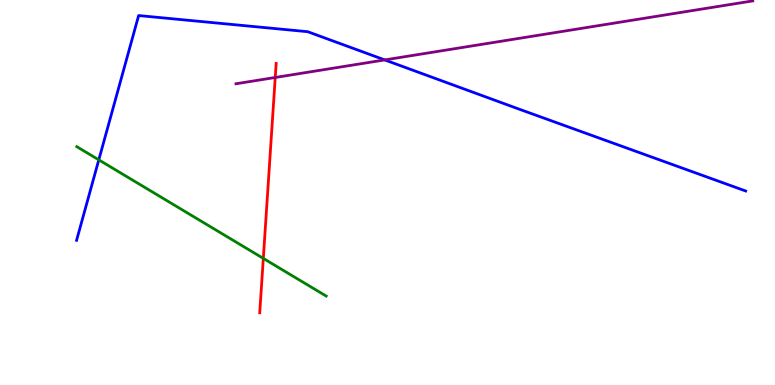[{'lines': ['blue', 'red'], 'intersections': []}, {'lines': ['green', 'red'], 'intersections': [{'x': 3.4, 'y': 3.29}]}, {'lines': ['purple', 'red'], 'intersections': [{'x': 3.55, 'y': 7.99}]}, {'lines': ['blue', 'green'], 'intersections': [{'x': 1.27, 'y': 5.85}]}, {'lines': ['blue', 'purple'], 'intersections': [{'x': 4.96, 'y': 8.44}]}, {'lines': ['green', 'purple'], 'intersections': []}]